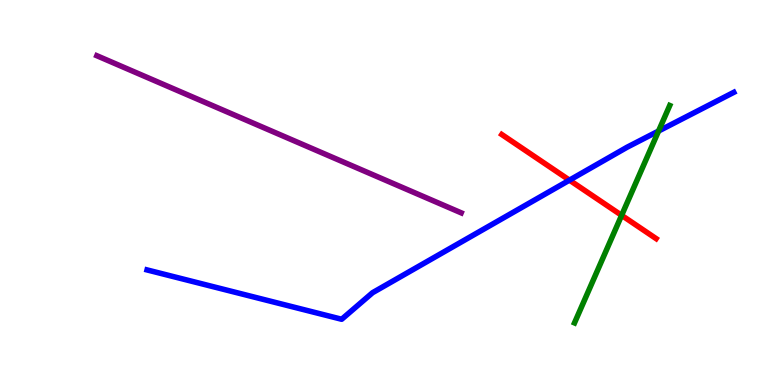[{'lines': ['blue', 'red'], 'intersections': [{'x': 7.35, 'y': 5.32}]}, {'lines': ['green', 'red'], 'intersections': [{'x': 8.02, 'y': 4.41}]}, {'lines': ['purple', 'red'], 'intersections': []}, {'lines': ['blue', 'green'], 'intersections': [{'x': 8.5, 'y': 6.6}]}, {'lines': ['blue', 'purple'], 'intersections': []}, {'lines': ['green', 'purple'], 'intersections': []}]